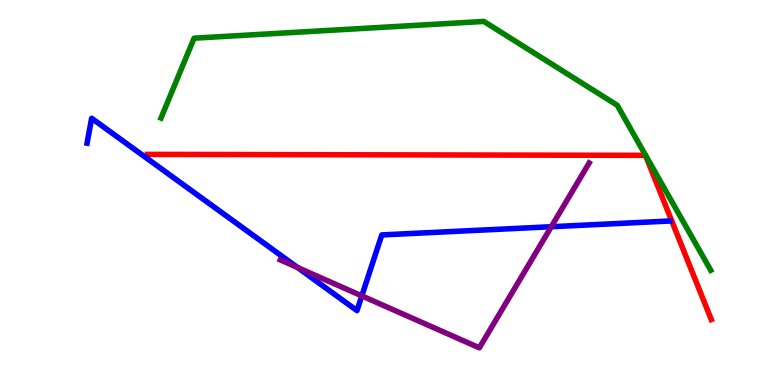[{'lines': ['blue', 'red'], 'intersections': []}, {'lines': ['green', 'red'], 'intersections': []}, {'lines': ['purple', 'red'], 'intersections': []}, {'lines': ['blue', 'green'], 'intersections': []}, {'lines': ['blue', 'purple'], 'intersections': [{'x': 3.84, 'y': 3.05}, {'x': 4.67, 'y': 2.31}, {'x': 7.11, 'y': 4.11}]}, {'lines': ['green', 'purple'], 'intersections': []}]